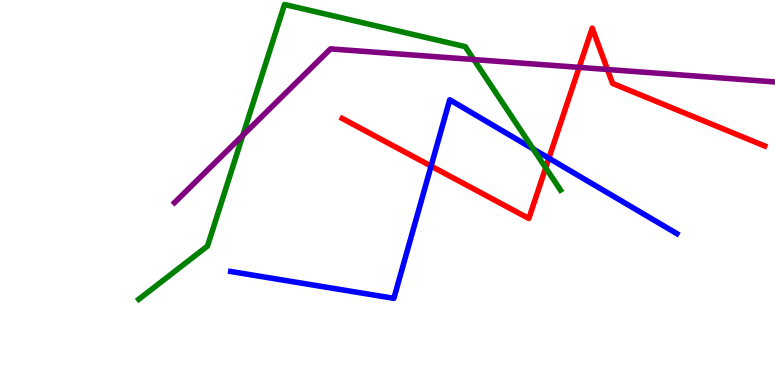[{'lines': ['blue', 'red'], 'intersections': [{'x': 5.56, 'y': 5.69}, {'x': 7.08, 'y': 5.89}]}, {'lines': ['green', 'red'], 'intersections': [{'x': 7.04, 'y': 5.64}]}, {'lines': ['purple', 'red'], 'intersections': [{'x': 7.47, 'y': 8.25}, {'x': 7.84, 'y': 8.2}]}, {'lines': ['blue', 'green'], 'intersections': [{'x': 6.88, 'y': 6.13}]}, {'lines': ['blue', 'purple'], 'intersections': []}, {'lines': ['green', 'purple'], 'intersections': [{'x': 3.13, 'y': 6.48}, {'x': 6.11, 'y': 8.45}]}]